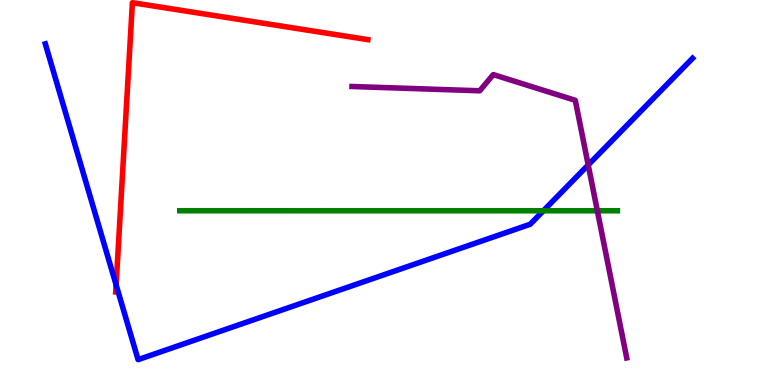[{'lines': ['blue', 'red'], 'intersections': [{'x': 1.5, 'y': 2.6}]}, {'lines': ['green', 'red'], 'intersections': []}, {'lines': ['purple', 'red'], 'intersections': []}, {'lines': ['blue', 'green'], 'intersections': [{'x': 7.01, 'y': 4.53}]}, {'lines': ['blue', 'purple'], 'intersections': [{'x': 7.59, 'y': 5.72}]}, {'lines': ['green', 'purple'], 'intersections': [{'x': 7.71, 'y': 4.53}]}]